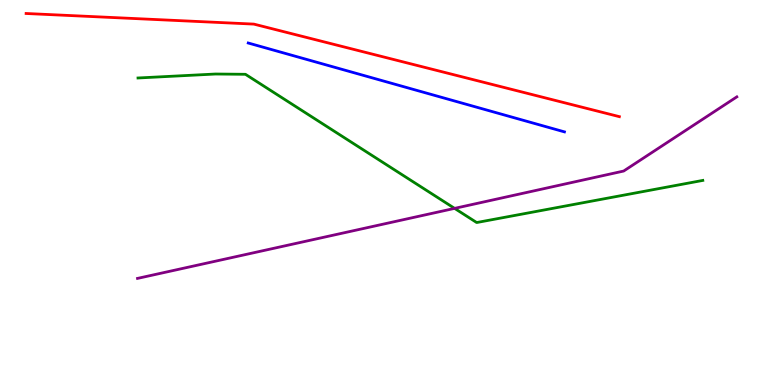[{'lines': ['blue', 'red'], 'intersections': []}, {'lines': ['green', 'red'], 'intersections': []}, {'lines': ['purple', 'red'], 'intersections': []}, {'lines': ['blue', 'green'], 'intersections': []}, {'lines': ['blue', 'purple'], 'intersections': []}, {'lines': ['green', 'purple'], 'intersections': [{'x': 5.87, 'y': 4.59}]}]